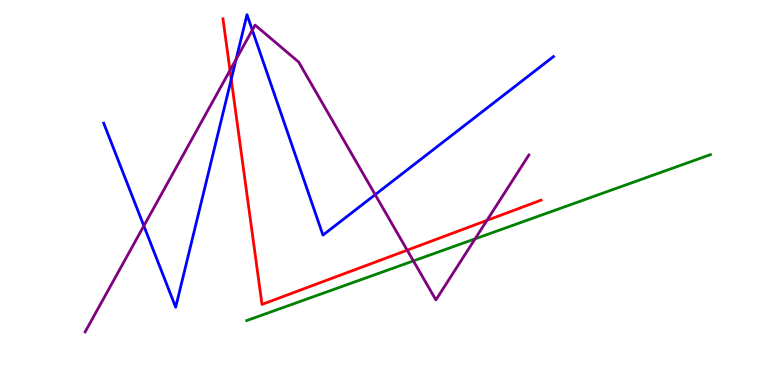[{'lines': ['blue', 'red'], 'intersections': [{'x': 2.98, 'y': 7.94}]}, {'lines': ['green', 'red'], 'intersections': []}, {'lines': ['purple', 'red'], 'intersections': [{'x': 2.97, 'y': 8.17}, {'x': 5.25, 'y': 3.5}, {'x': 6.28, 'y': 4.28}]}, {'lines': ['blue', 'green'], 'intersections': []}, {'lines': ['blue', 'purple'], 'intersections': [{'x': 1.86, 'y': 4.13}, {'x': 3.05, 'y': 8.46}, {'x': 3.26, 'y': 9.22}, {'x': 4.84, 'y': 4.94}]}, {'lines': ['green', 'purple'], 'intersections': [{'x': 5.33, 'y': 3.22}, {'x': 6.13, 'y': 3.8}]}]